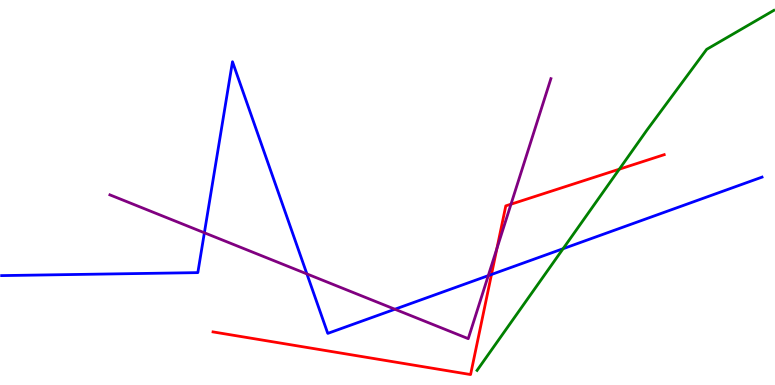[{'lines': ['blue', 'red'], 'intersections': [{'x': 6.34, 'y': 2.87}]}, {'lines': ['green', 'red'], 'intersections': [{'x': 7.99, 'y': 5.61}]}, {'lines': ['purple', 'red'], 'intersections': [{'x': 6.41, 'y': 3.54}, {'x': 6.59, 'y': 4.7}]}, {'lines': ['blue', 'green'], 'intersections': [{'x': 7.27, 'y': 3.54}]}, {'lines': ['blue', 'purple'], 'intersections': [{'x': 2.64, 'y': 3.95}, {'x': 3.96, 'y': 2.89}, {'x': 5.1, 'y': 1.97}, {'x': 6.3, 'y': 2.84}]}, {'lines': ['green', 'purple'], 'intersections': []}]